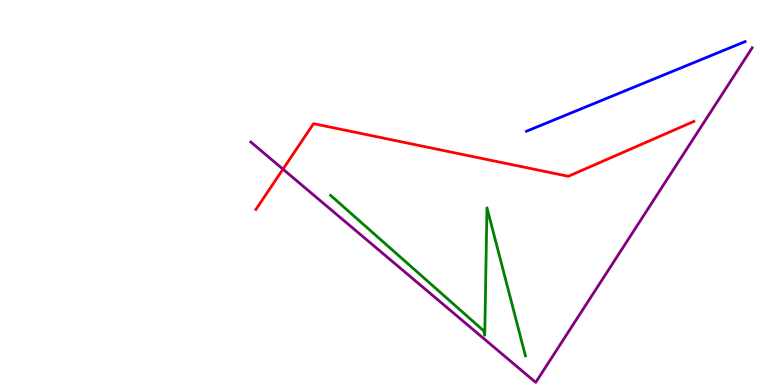[{'lines': ['blue', 'red'], 'intersections': []}, {'lines': ['green', 'red'], 'intersections': []}, {'lines': ['purple', 'red'], 'intersections': [{'x': 3.65, 'y': 5.61}]}, {'lines': ['blue', 'green'], 'intersections': []}, {'lines': ['blue', 'purple'], 'intersections': []}, {'lines': ['green', 'purple'], 'intersections': []}]